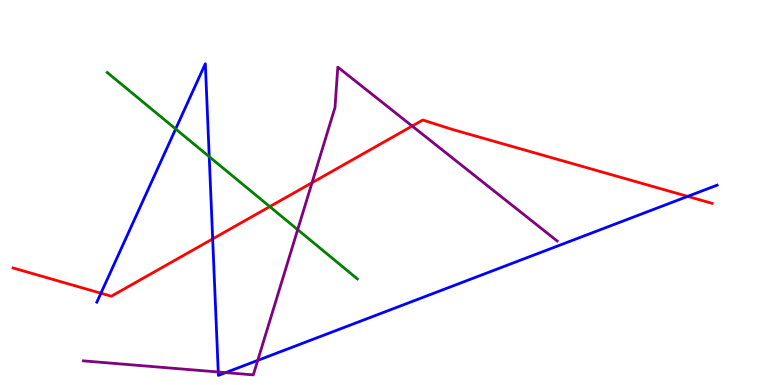[{'lines': ['blue', 'red'], 'intersections': [{'x': 1.3, 'y': 2.38}, {'x': 2.74, 'y': 3.79}, {'x': 8.87, 'y': 4.9}]}, {'lines': ['green', 'red'], 'intersections': [{'x': 3.48, 'y': 4.63}]}, {'lines': ['purple', 'red'], 'intersections': [{'x': 4.03, 'y': 5.25}, {'x': 5.32, 'y': 6.73}]}, {'lines': ['blue', 'green'], 'intersections': [{'x': 2.27, 'y': 6.65}, {'x': 2.7, 'y': 5.93}]}, {'lines': ['blue', 'purple'], 'intersections': [{'x': 2.82, 'y': 0.338}, {'x': 2.91, 'y': 0.322}, {'x': 3.33, 'y': 0.639}]}, {'lines': ['green', 'purple'], 'intersections': [{'x': 3.84, 'y': 4.04}]}]